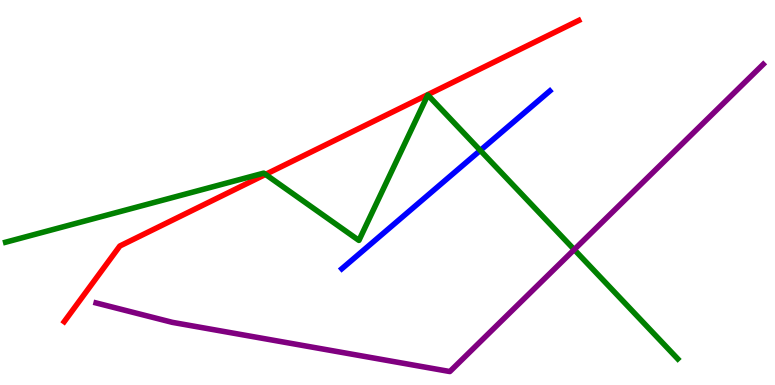[{'lines': ['blue', 'red'], 'intersections': []}, {'lines': ['green', 'red'], 'intersections': [{'x': 3.43, 'y': 5.47}]}, {'lines': ['purple', 'red'], 'intersections': []}, {'lines': ['blue', 'green'], 'intersections': [{'x': 6.2, 'y': 6.09}]}, {'lines': ['blue', 'purple'], 'intersections': []}, {'lines': ['green', 'purple'], 'intersections': [{'x': 7.41, 'y': 3.52}]}]